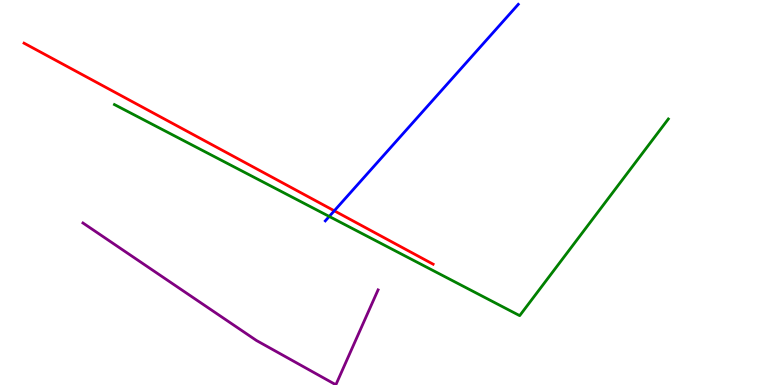[{'lines': ['blue', 'red'], 'intersections': [{'x': 4.31, 'y': 4.52}]}, {'lines': ['green', 'red'], 'intersections': []}, {'lines': ['purple', 'red'], 'intersections': []}, {'lines': ['blue', 'green'], 'intersections': [{'x': 4.25, 'y': 4.38}]}, {'lines': ['blue', 'purple'], 'intersections': []}, {'lines': ['green', 'purple'], 'intersections': []}]